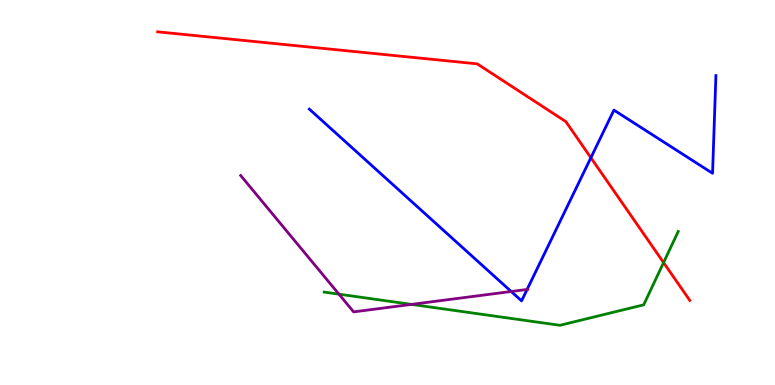[{'lines': ['blue', 'red'], 'intersections': [{'x': 7.62, 'y': 5.9}]}, {'lines': ['green', 'red'], 'intersections': [{'x': 8.56, 'y': 3.18}]}, {'lines': ['purple', 'red'], 'intersections': []}, {'lines': ['blue', 'green'], 'intersections': []}, {'lines': ['blue', 'purple'], 'intersections': [{'x': 6.6, 'y': 2.43}, {'x': 6.8, 'y': 2.48}]}, {'lines': ['green', 'purple'], 'intersections': [{'x': 4.37, 'y': 2.36}, {'x': 5.31, 'y': 2.09}]}]